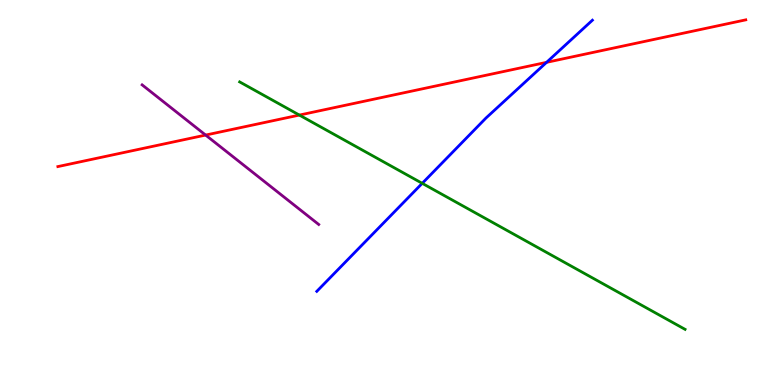[{'lines': ['blue', 'red'], 'intersections': [{'x': 7.05, 'y': 8.38}]}, {'lines': ['green', 'red'], 'intersections': [{'x': 3.86, 'y': 7.01}]}, {'lines': ['purple', 'red'], 'intersections': [{'x': 2.65, 'y': 6.49}]}, {'lines': ['blue', 'green'], 'intersections': [{'x': 5.45, 'y': 5.24}]}, {'lines': ['blue', 'purple'], 'intersections': []}, {'lines': ['green', 'purple'], 'intersections': []}]